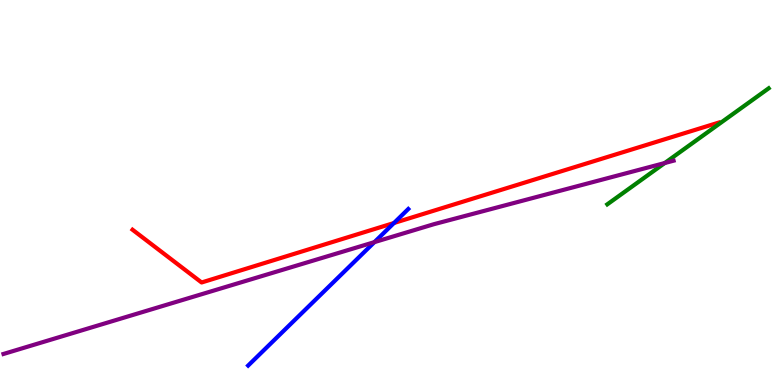[{'lines': ['blue', 'red'], 'intersections': [{'x': 5.08, 'y': 4.21}]}, {'lines': ['green', 'red'], 'intersections': []}, {'lines': ['purple', 'red'], 'intersections': []}, {'lines': ['blue', 'green'], 'intersections': []}, {'lines': ['blue', 'purple'], 'intersections': [{'x': 4.83, 'y': 3.71}]}, {'lines': ['green', 'purple'], 'intersections': [{'x': 8.58, 'y': 5.77}]}]